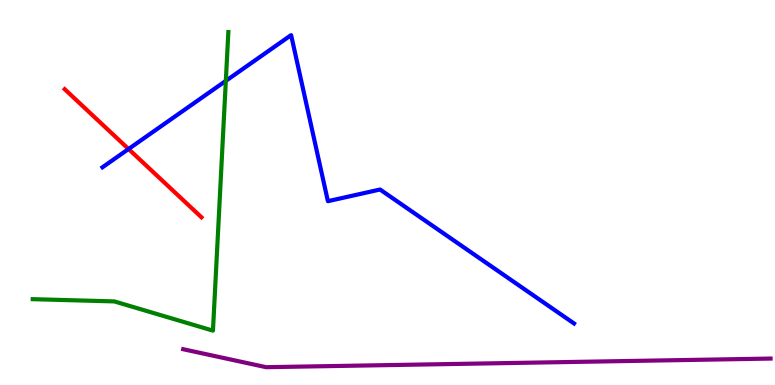[{'lines': ['blue', 'red'], 'intersections': [{'x': 1.66, 'y': 6.13}]}, {'lines': ['green', 'red'], 'intersections': []}, {'lines': ['purple', 'red'], 'intersections': []}, {'lines': ['blue', 'green'], 'intersections': [{'x': 2.91, 'y': 7.9}]}, {'lines': ['blue', 'purple'], 'intersections': []}, {'lines': ['green', 'purple'], 'intersections': []}]